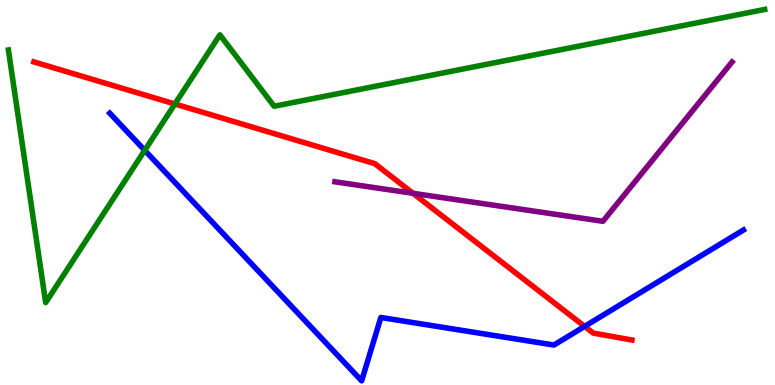[{'lines': ['blue', 'red'], 'intersections': [{'x': 7.54, 'y': 1.52}]}, {'lines': ['green', 'red'], 'intersections': [{'x': 2.26, 'y': 7.3}]}, {'lines': ['purple', 'red'], 'intersections': [{'x': 5.33, 'y': 4.98}]}, {'lines': ['blue', 'green'], 'intersections': [{'x': 1.87, 'y': 6.09}]}, {'lines': ['blue', 'purple'], 'intersections': []}, {'lines': ['green', 'purple'], 'intersections': []}]